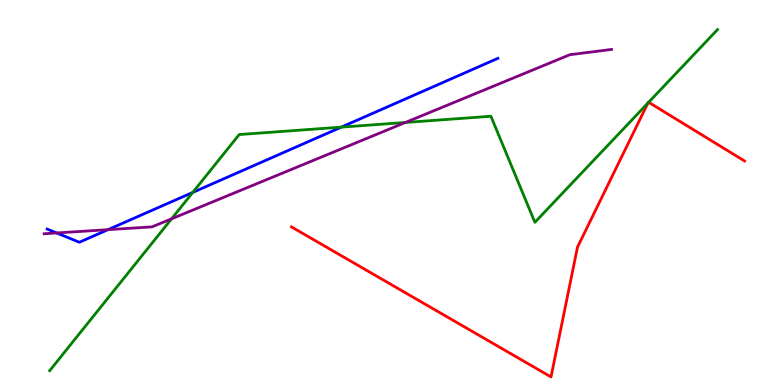[{'lines': ['blue', 'red'], 'intersections': []}, {'lines': ['green', 'red'], 'intersections': [{'x': 8.36, 'y': 7.32}, {'x': 8.37, 'y': 7.34}]}, {'lines': ['purple', 'red'], 'intersections': []}, {'lines': ['blue', 'green'], 'intersections': [{'x': 2.49, 'y': 5.0}, {'x': 4.4, 'y': 6.7}]}, {'lines': ['blue', 'purple'], 'intersections': [{'x': 0.731, 'y': 3.95}, {'x': 1.39, 'y': 4.03}]}, {'lines': ['green', 'purple'], 'intersections': [{'x': 2.21, 'y': 4.32}, {'x': 5.23, 'y': 6.82}]}]